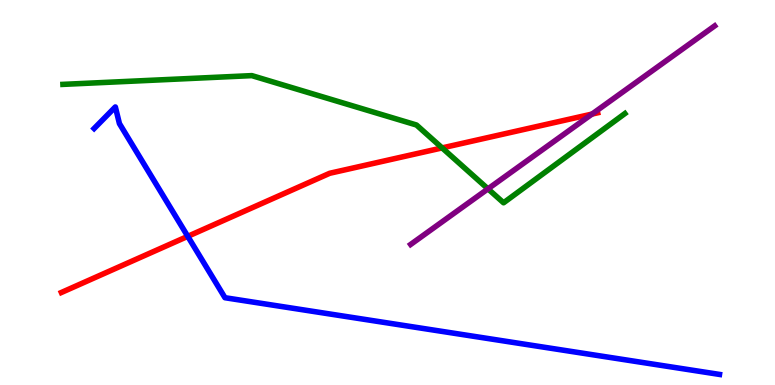[{'lines': ['blue', 'red'], 'intersections': [{'x': 2.42, 'y': 3.86}]}, {'lines': ['green', 'red'], 'intersections': [{'x': 5.7, 'y': 6.16}]}, {'lines': ['purple', 'red'], 'intersections': [{'x': 7.64, 'y': 7.04}]}, {'lines': ['blue', 'green'], 'intersections': []}, {'lines': ['blue', 'purple'], 'intersections': []}, {'lines': ['green', 'purple'], 'intersections': [{'x': 6.3, 'y': 5.09}]}]